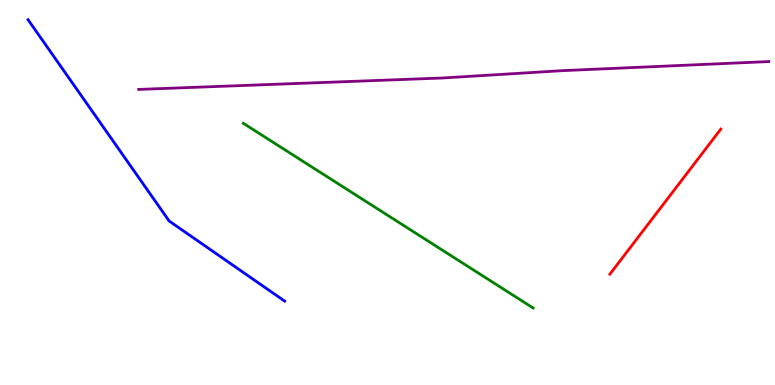[{'lines': ['blue', 'red'], 'intersections': []}, {'lines': ['green', 'red'], 'intersections': []}, {'lines': ['purple', 'red'], 'intersections': []}, {'lines': ['blue', 'green'], 'intersections': []}, {'lines': ['blue', 'purple'], 'intersections': []}, {'lines': ['green', 'purple'], 'intersections': []}]